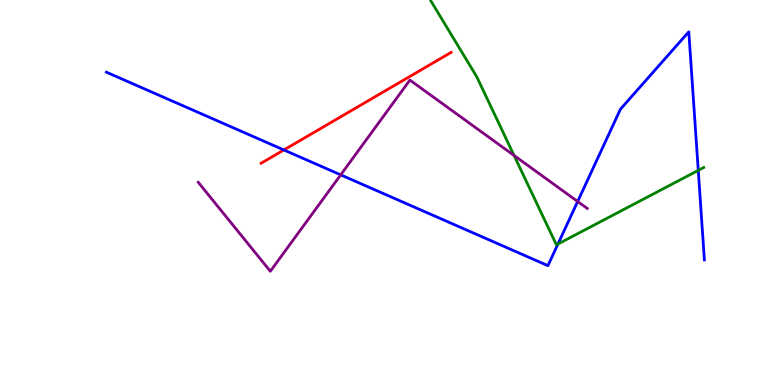[{'lines': ['blue', 'red'], 'intersections': [{'x': 3.66, 'y': 6.1}]}, {'lines': ['green', 'red'], 'intersections': []}, {'lines': ['purple', 'red'], 'intersections': []}, {'lines': ['blue', 'green'], 'intersections': [{'x': 7.2, 'y': 3.66}, {'x': 9.01, 'y': 5.57}]}, {'lines': ['blue', 'purple'], 'intersections': [{'x': 4.4, 'y': 5.46}, {'x': 7.45, 'y': 4.77}]}, {'lines': ['green', 'purple'], 'intersections': [{'x': 6.63, 'y': 5.96}]}]